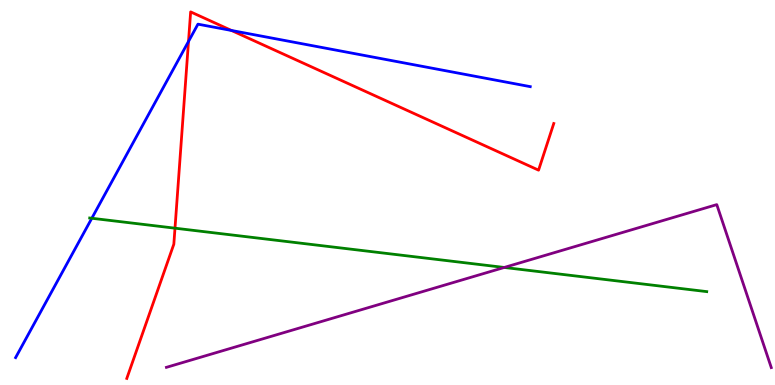[{'lines': ['blue', 'red'], 'intersections': [{'x': 2.43, 'y': 8.92}, {'x': 2.99, 'y': 9.21}]}, {'lines': ['green', 'red'], 'intersections': [{'x': 2.26, 'y': 4.07}]}, {'lines': ['purple', 'red'], 'intersections': []}, {'lines': ['blue', 'green'], 'intersections': [{'x': 1.18, 'y': 4.33}]}, {'lines': ['blue', 'purple'], 'intersections': []}, {'lines': ['green', 'purple'], 'intersections': [{'x': 6.51, 'y': 3.05}]}]